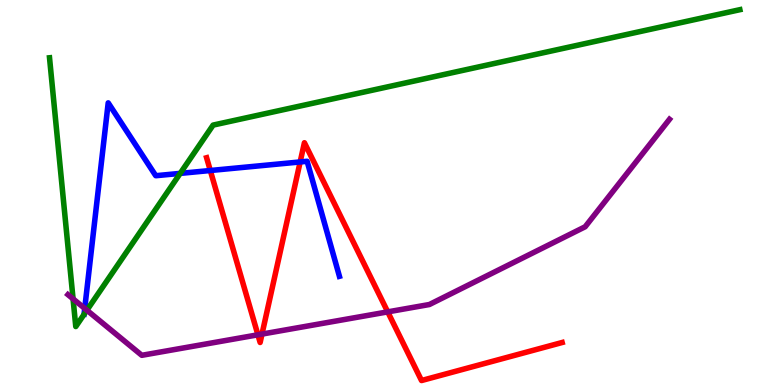[{'lines': ['blue', 'red'], 'intersections': [{'x': 2.71, 'y': 5.57}, {'x': 3.87, 'y': 5.79}]}, {'lines': ['green', 'red'], 'intersections': []}, {'lines': ['purple', 'red'], 'intersections': [{'x': 3.33, 'y': 1.3}, {'x': 3.38, 'y': 1.32}, {'x': 5.0, 'y': 1.9}]}, {'lines': ['blue', 'green'], 'intersections': [{'x': 2.33, 'y': 5.5}]}, {'lines': ['blue', 'purple'], 'intersections': [{'x': 1.09, 'y': 1.99}]}, {'lines': ['green', 'purple'], 'intersections': [{'x': 0.943, 'y': 2.24}, {'x': 1.12, 'y': 1.94}]}]